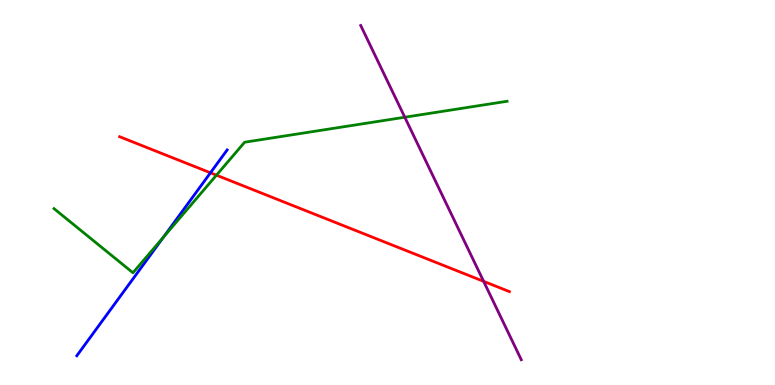[{'lines': ['blue', 'red'], 'intersections': [{'x': 2.72, 'y': 5.51}]}, {'lines': ['green', 'red'], 'intersections': [{'x': 2.79, 'y': 5.45}]}, {'lines': ['purple', 'red'], 'intersections': [{'x': 6.24, 'y': 2.69}]}, {'lines': ['blue', 'green'], 'intersections': [{'x': 2.11, 'y': 3.84}]}, {'lines': ['blue', 'purple'], 'intersections': []}, {'lines': ['green', 'purple'], 'intersections': [{'x': 5.22, 'y': 6.96}]}]